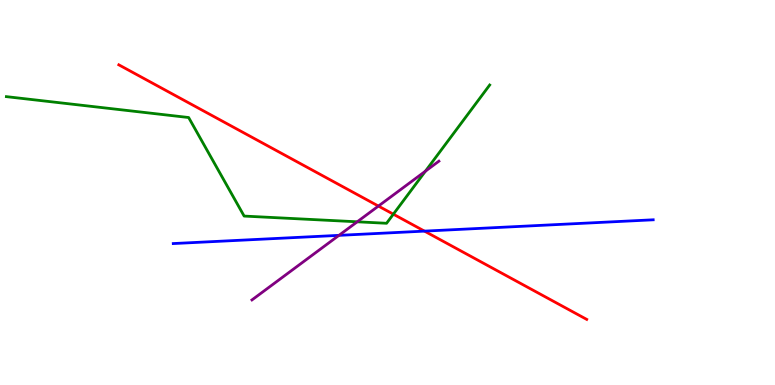[{'lines': ['blue', 'red'], 'intersections': [{'x': 5.48, 'y': 4.0}]}, {'lines': ['green', 'red'], 'intersections': [{'x': 5.08, 'y': 4.44}]}, {'lines': ['purple', 'red'], 'intersections': [{'x': 4.88, 'y': 4.65}]}, {'lines': ['blue', 'green'], 'intersections': []}, {'lines': ['blue', 'purple'], 'intersections': [{'x': 4.37, 'y': 3.89}]}, {'lines': ['green', 'purple'], 'intersections': [{'x': 4.61, 'y': 4.24}, {'x': 5.49, 'y': 5.55}]}]